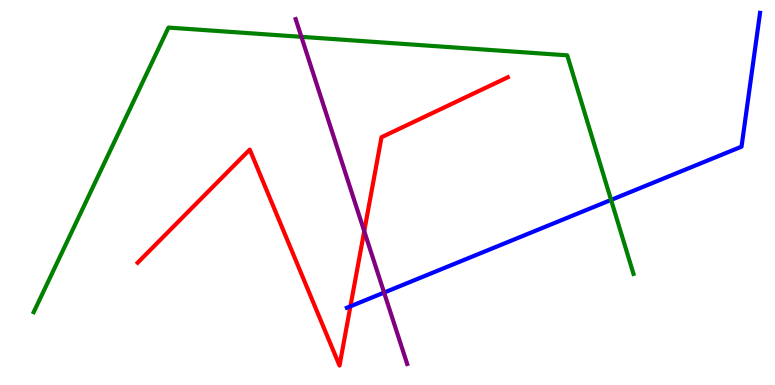[{'lines': ['blue', 'red'], 'intersections': [{'x': 4.52, 'y': 2.04}]}, {'lines': ['green', 'red'], 'intersections': []}, {'lines': ['purple', 'red'], 'intersections': [{'x': 4.7, 'y': 4.0}]}, {'lines': ['blue', 'green'], 'intersections': [{'x': 7.88, 'y': 4.81}]}, {'lines': ['blue', 'purple'], 'intersections': [{'x': 4.96, 'y': 2.4}]}, {'lines': ['green', 'purple'], 'intersections': [{'x': 3.89, 'y': 9.04}]}]